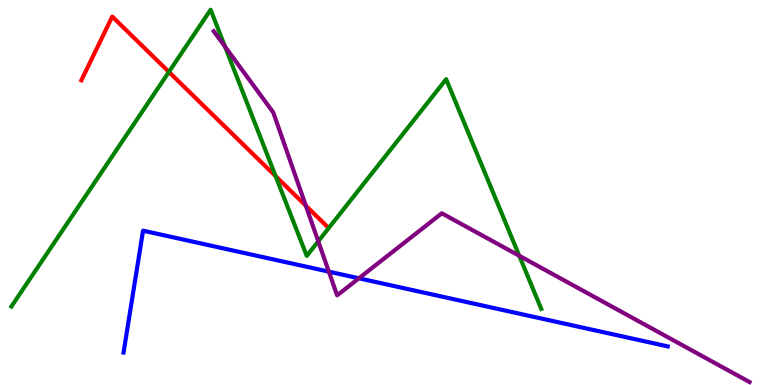[{'lines': ['blue', 'red'], 'intersections': []}, {'lines': ['green', 'red'], 'intersections': [{'x': 2.18, 'y': 8.13}, {'x': 3.56, 'y': 5.42}]}, {'lines': ['purple', 'red'], 'intersections': [{'x': 3.95, 'y': 4.66}]}, {'lines': ['blue', 'green'], 'intersections': []}, {'lines': ['blue', 'purple'], 'intersections': [{'x': 4.24, 'y': 2.94}, {'x': 4.63, 'y': 2.77}]}, {'lines': ['green', 'purple'], 'intersections': [{'x': 2.9, 'y': 8.79}, {'x': 4.11, 'y': 3.73}, {'x': 6.7, 'y': 3.36}]}]